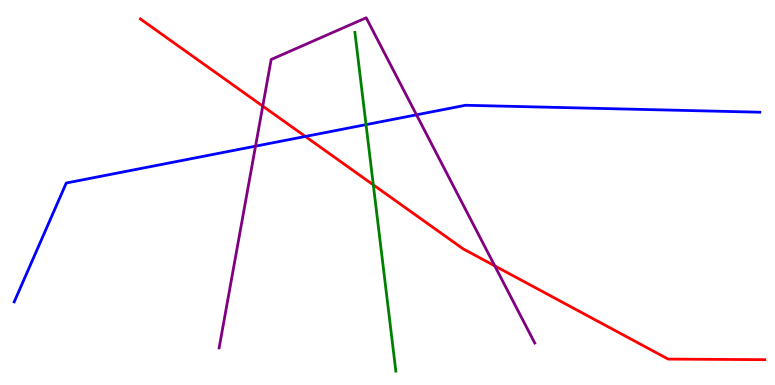[{'lines': ['blue', 'red'], 'intersections': [{'x': 3.94, 'y': 6.46}]}, {'lines': ['green', 'red'], 'intersections': [{'x': 4.82, 'y': 5.2}]}, {'lines': ['purple', 'red'], 'intersections': [{'x': 3.39, 'y': 7.24}, {'x': 6.38, 'y': 3.09}]}, {'lines': ['blue', 'green'], 'intersections': [{'x': 4.72, 'y': 6.76}]}, {'lines': ['blue', 'purple'], 'intersections': [{'x': 3.3, 'y': 6.2}, {'x': 5.37, 'y': 7.02}]}, {'lines': ['green', 'purple'], 'intersections': []}]